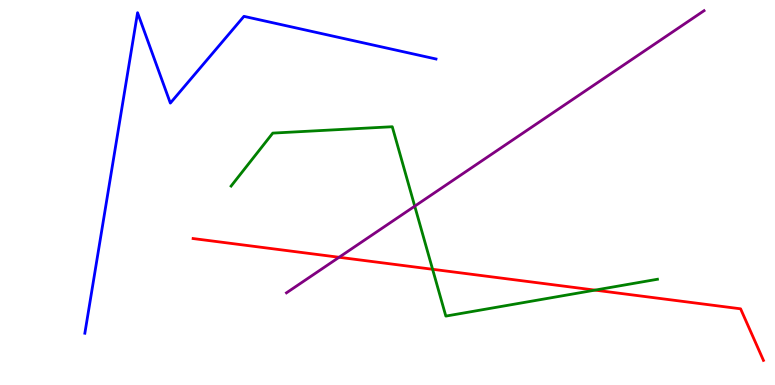[{'lines': ['blue', 'red'], 'intersections': []}, {'lines': ['green', 'red'], 'intersections': [{'x': 5.58, 'y': 3.01}, {'x': 7.68, 'y': 2.46}]}, {'lines': ['purple', 'red'], 'intersections': [{'x': 4.38, 'y': 3.32}]}, {'lines': ['blue', 'green'], 'intersections': []}, {'lines': ['blue', 'purple'], 'intersections': []}, {'lines': ['green', 'purple'], 'intersections': [{'x': 5.35, 'y': 4.64}]}]